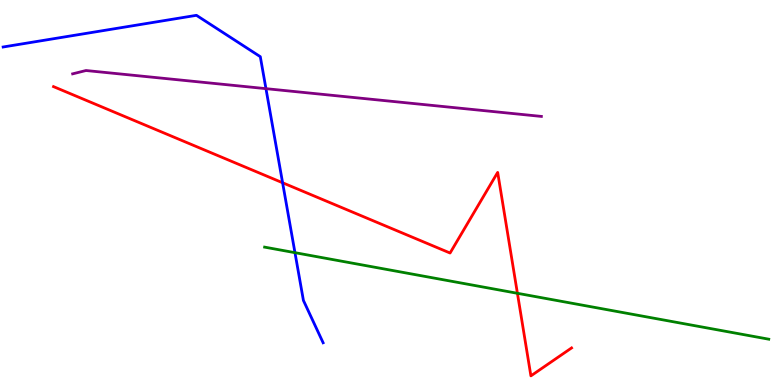[{'lines': ['blue', 'red'], 'intersections': [{'x': 3.65, 'y': 5.25}]}, {'lines': ['green', 'red'], 'intersections': [{'x': 6.68, 'y': 2.38}]}, {'lines': ['purple', 'red'], 'intersections': []}, {'lines': ['blue', 'green'], 'intersections': [{'x': 3.81, 'y': 3.44}]}, {'lines': ['blue', 'purple'], 'intersections': [{'x': 3.43, 'y': 7.7}]}, {'lines': ['green', 'purple'], 'intersections': []}]